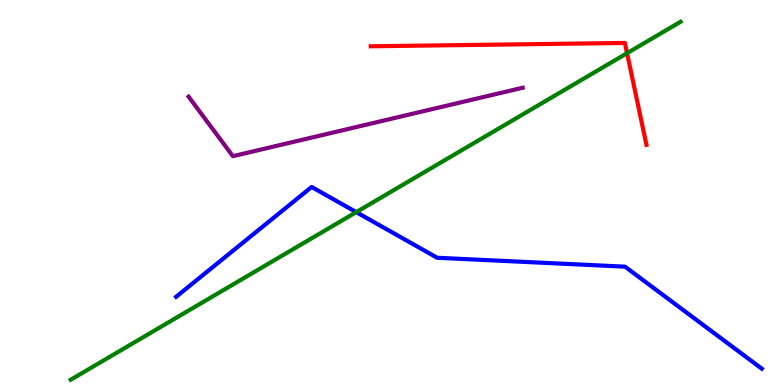[{'lines': ['blue', 'red'], 'intersections': []}, {'lines': ['green', 'red'], 'intersections': [{'x': 8.09, 'y': 8.62}]}, {'lines': ['purple', 'red'], 'intersections': []}, {'lines': ['blue', 'green'], 'intersections': [{'x': 4.6, 'y': 4.49}]}, {'lines': ['blue', 'purple'], 'intersections': []}, {'lines': ['green', 'purple'], 'intersections': []}]